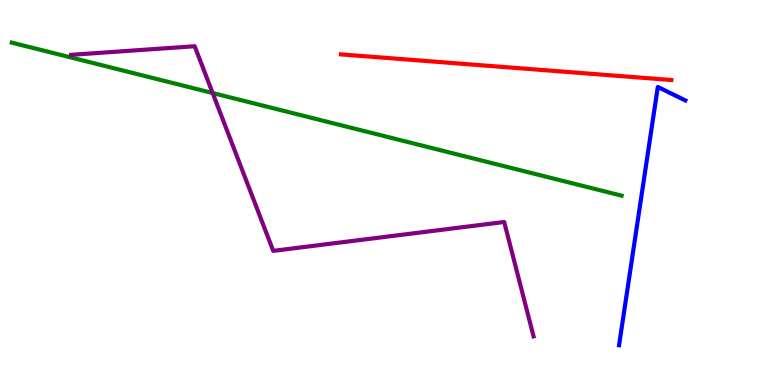[{'lines': ['blue', 'red'], 'intersections': []}, {'lines': ['green', 'red'], 'intersections': []}, {'lines': ['purple', 'red'], 'intersections': []}, {'lines': ['blue', 'green'], 'intersections': []}, {'lines': ['blue', 'purple'], 'intersections': []}, {'lines': ['green', 'purple'], 'intersections': [{'x': 2.74, 'y': 7.58}]}]